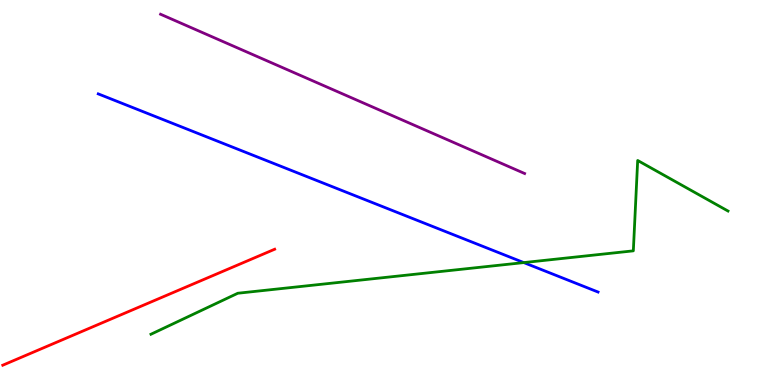[{'lines': ['blue', 'red'], 'intersections': []}, {'lines': ['green', 'red'], 'intersections': []}, {'lines': ['purple', 'red'], 'intersections': []}, {'lines': ['blue', 'green'], 'intersections': [{'x': 6.76, 'y': 3.18}]}, {'lines': ['blue', 'purple'], 'intersections': []}, {'lines': ['green', 'purple'], 'intersections': []}]